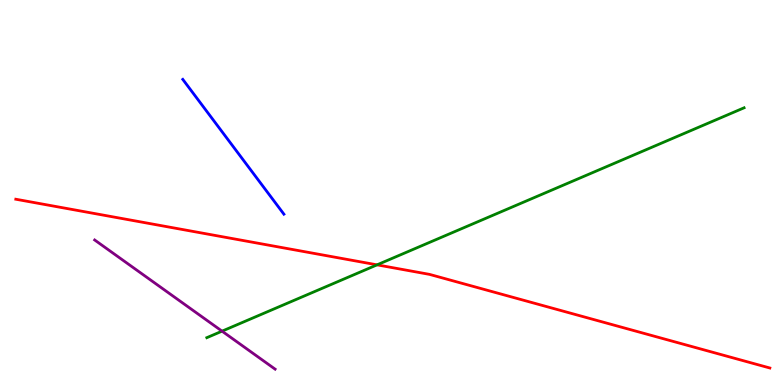[{'lines': ['blue', 'red'], 'intersections': []}, {'lines': ['green', 'red'], 'intersections': [{'x': 4.87, 'y': 3.12}]}, {'lines': ['purple', 'red'], 'intersections': []}, {'lines': ['blue', 'green'], 'intersections': []}, {'lines': ['blue', 'purple'], 'intersections': []}, {'lines': ['green', 'purple'], 'intersections': [{'x': 2.87, 'y': 1.4}]}]